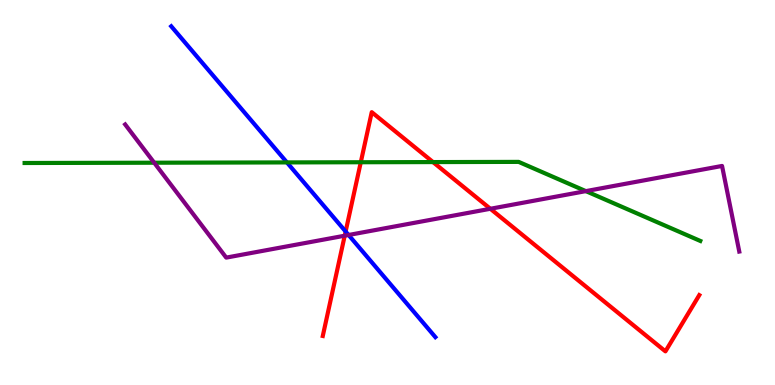[{'lines': ['blue', 'red'], 'intersections': [{'x': 4.46, 'y': 3.99}]}, {'lines': ['green', 'red'], 'intersections': [{'x': 4.66, 'y': 5.79}, {'x': 5.59, 'y': 5.79}]}, {'lines': ['purple', 'red'], 'intersections': [{'x': 4.45, 'y': 3.88}, {'x': 6.33, 'y': 4.58}]}, {'lines': ['blue', 'green'], 'intersections': [{'x': 3.7, 'y': 5.78}]}, {'lines': ['blue', 'purple'], 'intersections': [{'x': 4.5, 'y': 3.9}]}, {'lines': ['green', 'purple'], 'intersections': [{'x': 1.99, 'y': 5.77}, {'x': 7.56, 'y': 5.04}]}]